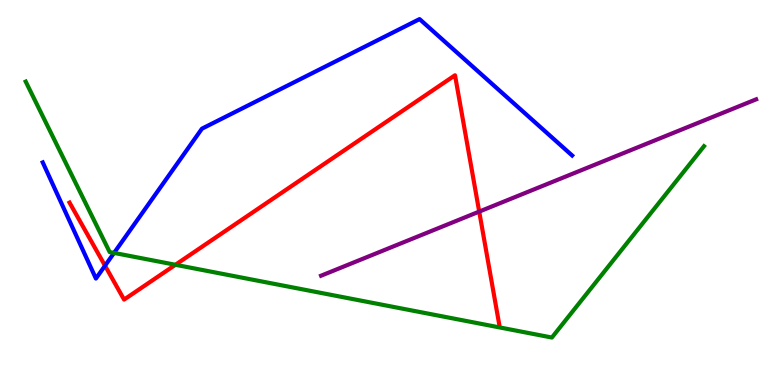[{'lines': ['blue', 'red'], 'intersections': [{'x': 1.35, 'y': 3.1}]}, {'lines': ['green', 'red'], 'intersections': [{'x': 2.26, 'y': 3.12}]}, {'lines': ['purple', 'red'], 'intersections': [{'x': 6.18, 'y': 4.5}]}, {'lines': ['blue', 'green'], 'intersections': [{'x': 1.47, 'y': 3.43}]}, {'lines': ['blue', 'purple'], 'intersections': []}, {'lines': ['green', 'purple'], 'intersections': []}]